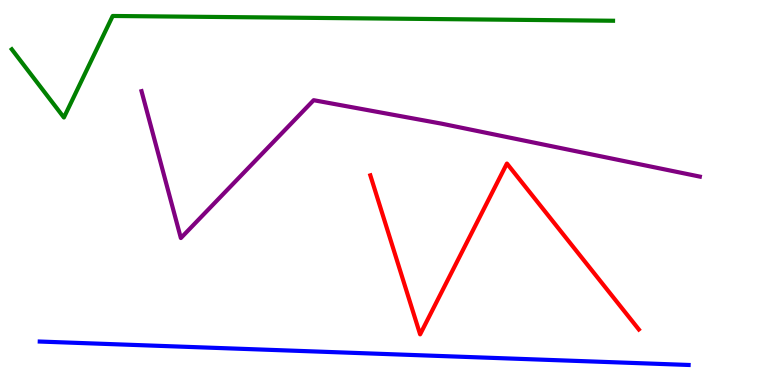[{'lines': ['blue', 'red'], 'intersections': []}, {'lines': ['green', 'red'], 'intersections': []}, {'lines': ['purple', 'red'], 'intersections': []}, {'lines': ['blue', 'green'], 'intersections': []}, {'lines': ['blue', 'purple'], 'intersections': []}, {'lines': ['green', 'purple'], 'intersections': []}]